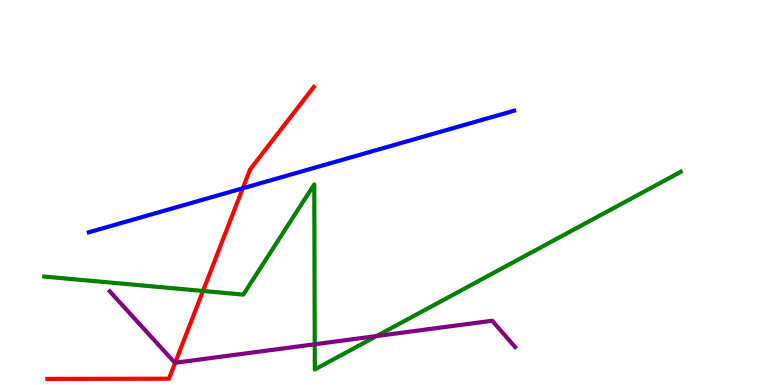[{'lines': ['blue', 'red'], 'intersections': [{'x': 3.13, 'y': 5.11}]}, {'lines': ['green', 'red'], 'intersections': [{'x': 2.62, 'y': 2.44}]}, {'lines': ['purple', 'red'], 'intersections': [{'x': 2.26, 'y': 0.577}]}, {'lines': ['blue', 'green'], 'intersections': []}, {'lines': ['blue', 'purple'], 'intersections': []}, {'lines': ['green', 'purple'], 'intersections': [{'x': 4.06, 'y': 1.06}, {'x': 4.86, 'y': 1.27}]}]